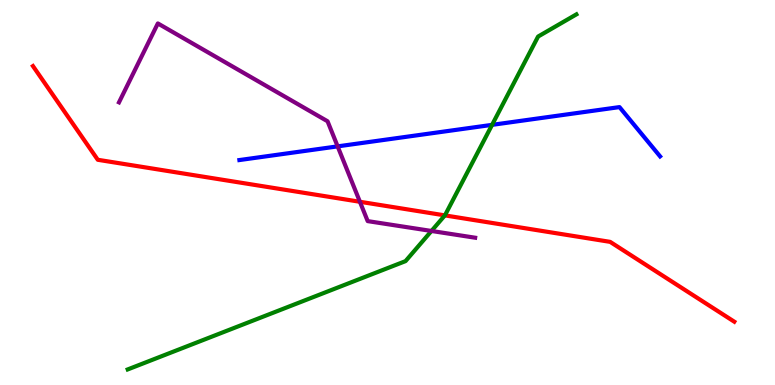[{'lines': ['blue', 'red'], 'intersections': []}, {'lines': ['green', 'red'], 'intersections': [{'x': 5.74, 'y': 4.41}]}, {'lines': ['purple', 'red'], 'intersections': [{'x': 4.64, 'y': 4.76}]}, {'lines': ['blue', 'green'], 'intersections': [{'x': 6.35, 'y': 6.76}]}, {'lines': ['blue', 'purple'], 'intersections': [{'x': 4.36, 'y': 6.2}]}, {'lines': ['green', 'purple'], 'intersections': [{'x': 5.57, 'y': 4.0}]}]